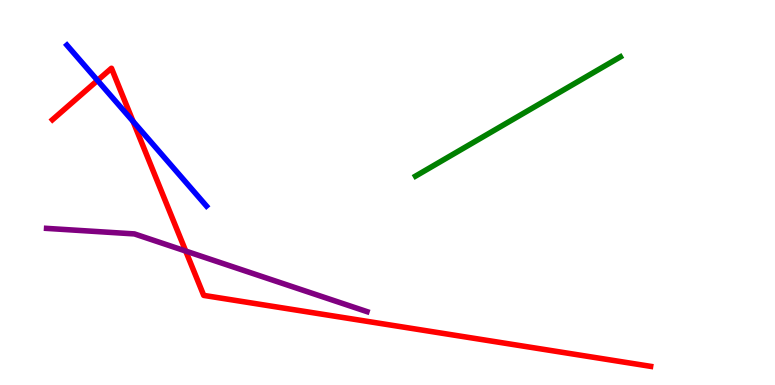[{'lines': ['blue', 'red'], 'intersections': [{'x': 1.26, 'y': 7.91}, {'x': 1.72, 'y': 6.85}]}, {'lines': ['green', 'red'], 'intersections': []}, {'lines': ['purple', 'red'], 'intersections': [{'x': 2.4, 'y': 3.48}]}, {'lines': ['blue', 'green'], 'intersections': []}, {'lines': ['blue', 'purple'], 'intersections': []}, {'lines': ['green', 'purple'], 'intersections': []}]